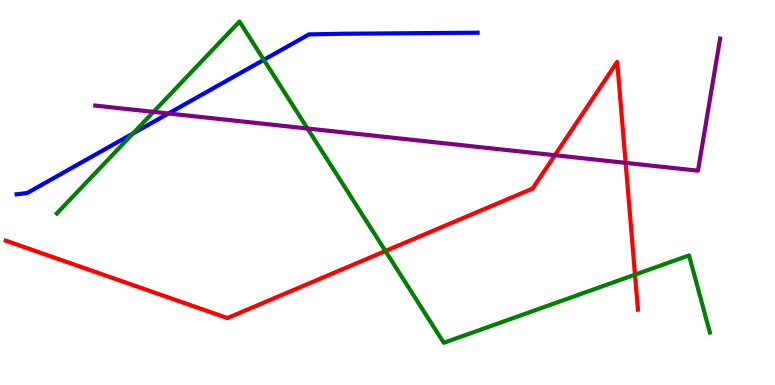[{'lines': ['blue', 'red'], 'intersections': []}, {'lines': ['green', 'red'], 'intersections': [{'x': 4.97, 'y': 3.48}, {'x': 8.19, 'y': 2.87}]}, {'lines': ['purple', 'red'], 'intersections': [{'x': 7.16, 'y': 5.97}, {'x': 8.07, 'y': 5.77}]}, {'lines': ['blue', 'green'], 'intersections': [{'x': 1.72, 'y': 6.53}, {'x': 3.4, 'y': 8.45}]}, {'lines': ['blue', 'purple'], 'intersections': [{'x': 2.17, 'y': 7.05}]}, {'lines': ['green', 'purple'], 'intersections': [{'x': 1.98, 'y': 7.09}, {'x': 3.97, 'y': 6.66}]}]